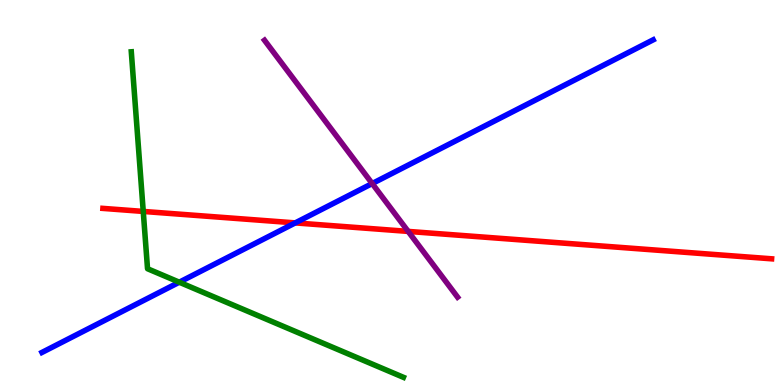[{'lines': ['blue', 'red'], 'intersections': [{'x': 3.81, 'y': 4.21}]}, {'lines': ['green', 'red'], 'intersections': [{'x': 1.85, 'y': 4.51}]}, {'lines': ['purple', 'red'], 'intersections': [{'x': 5.27, 'y': 3.99}]}, {'lines': ['blue', 'green'], 'intersections': [{'x': 2.31, 'y': 2.67}]}, {'lines': ['blue', 'purple'], 'intersections': [{'x': 4.8, 'y': 5.23}]}, {'lines': ['green', 'purple'], 'intersections': []}]